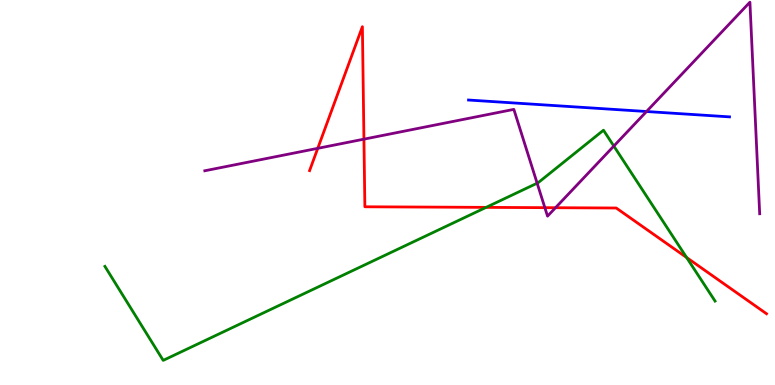[{'lines': ['blue', 'red'], 'intersections': []}, {'lines': ['green', 'red'], 'intersections': [{'x': 6.27, 'y': 4.61}, {'x': 8.86, 'y': 3.31}]}, {'lines': ['purple', 'red'], 'intersections': [{'x': 4.1, 'y': 6.15}, {'x': 4.7, 'y': 6.39}, {'x': 7.03, 'y': 4.61}, {'x': 7.17, 'y': 4.6}]}, {'lines': ['blue', 'green'], 'intersections': []}, {'lines': ['blue', 'purple'], 'intersections': [{'x': 8.34, 'y': 7.1}]}, {'lines': ['green', 'purple'], 'intersections': [{'x': 6.93, 'y': 5.24}, {'x': 7.92, 'y': 6.21}]}]